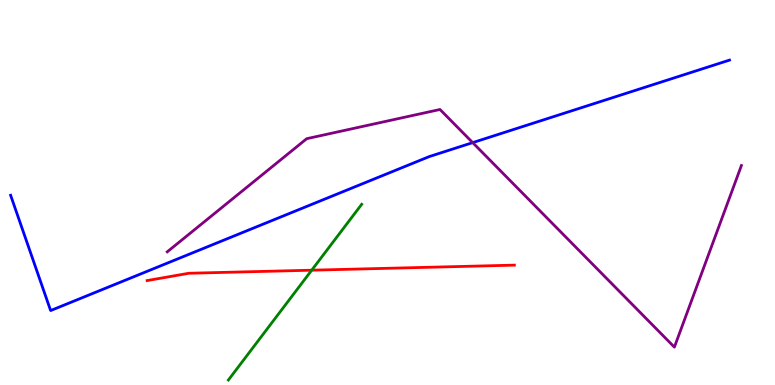[{'lines': ['blue', 'red'], 'intersections': []}, {'lines': ['green', 'red'], 'intersections': [{'x': 4.02, 'y': 2.98}]}, {'lines': ['purple', 'red'], 'intersections': []}, {'lines': ['blue', 'green'], 'intersections': []}, {'lines': ['blue', 'purple'], 'intersections': [{'x': 6.1, 'y': 6.3}]}, {'lines': ['green', 'purple'], 'intersections': []}]